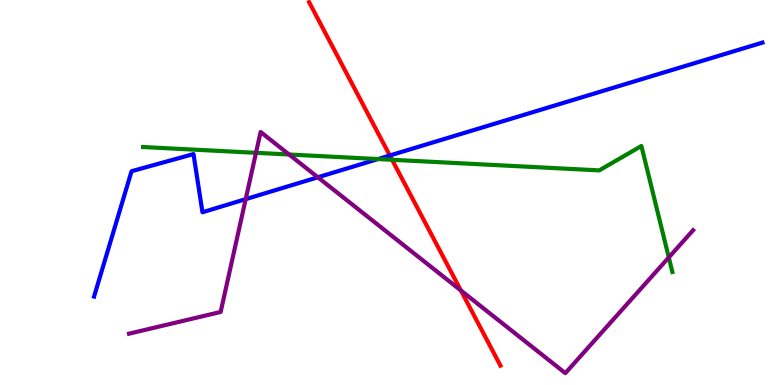[{'lines': ['blue', 'red'], 'intersections': [{'x': 5.03, 'y': 5.96}]}, {'lines': ['green', 'red'], 'intersections': [{'x': 5.06, 'y': 5.85}]}, {'lines': ['purple', 'red'], 'intersections': [{'x': 5.95, 'y': 2.46}]}, {'lines': ['blue', 'green'], 'intersections': [{'x': 4.88, 'y': 5.87}]}, {'lines': ['blue', 'purple'], 'intersections': [{'x': 3.17, 'y': 4.83}, {'x': 4.1, 'y': 5.4}]}, {'lines': ['green', 'purple'], 'intersections': [{'x': 3.3, 'y': 6.03}, {'x': 3.73, 'y': 5.99}, {'x': 8.63, 'y': 3.31}]}]